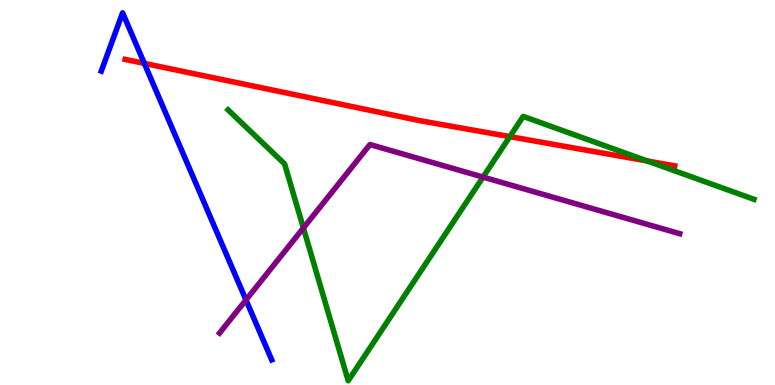[{'lines': ['blue', 'red'], 'intersections': [{'x': 1.86, 'y': 8.35}]}, {'lines': ['green', 'red'], 'intersections': [{'x': 6.58, 'y': 6.45}, {'x': 8.35, 'y': 5.82}]}, {'lines': ['purple', 'red'], 'intersections': []}, {'lines': ['blue', 'green'], 'intersections': []}, {'lines': ['blue', 'purple'], 'intersections': [{'x': 3.17, 'y': 2.21}]}, {'lines': ['green', 'purple'], 'intersections': [{'x': 3.91, 'y': 4.08}, {'x': 6.23, 'y': 5.4}]}]